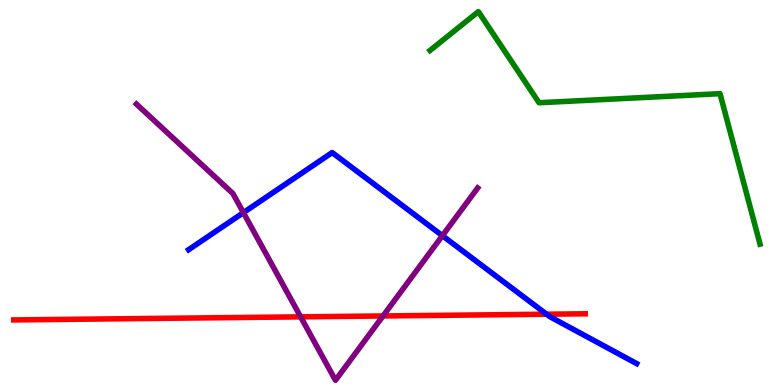[{'lines': ['blue', 'red'], 'intersections': [{'x': 7.05, 'y': 1.84}]}, {'lines': ['green', 'red'], 'intersections': []}, {'lines': ['purple', 'red'], 'intersections': [{'x': 3.88, 'y': 1.77}, {'x': 4.94, 'y': 1.79}]}, {'lines': ['blue', 'green'], 'intersections': []}, {'lines': ['blue', 'purple'], 'intersections': [{'x': 3.14, 'y': 4.48}, {'x': 5.71, 'y': 3.88}]}, {'lines': ['green', 'purple'], 'intersections': []}]